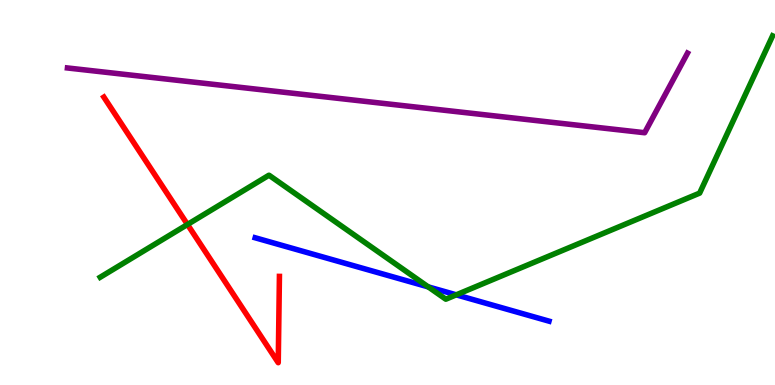[{'lines': ['blue', 'red'], 'intersections': []}, {'lines': ['green', 'red'], 'intersections': [{'x': 2.42, 'y': 4.17}]}, {'lines': ['purple', 'red'], 'intersections': []}, {'lines': ['blue', 'green'], 'intersections': [{'x': 5.53, 'y': 2.55}, {'x': 5.89, 'y': 2.34}]}, {'lines': ['blue', 'purple'], 'intersections': []}, {'lines': ['green', 'purple'], 'intersections': []}]